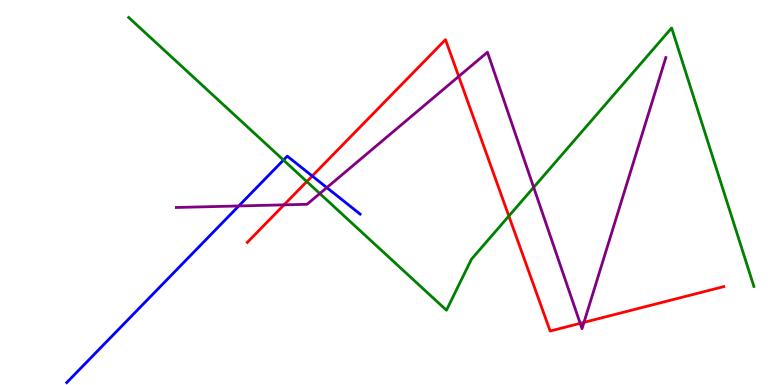[{'lines': ['blue', 'red'], 'intersections': [{'x': 4.03, 'y': 5.43}]}, {'lines': ['green', 'red'], 'intersections': [{'x': 3.96, 'y': 5.28}, {'x': 6.57, 'y': 4.39}]}, {'lines': ['purple', 'red'], 'intersections': [{'x': 3.66, 'y': 4.68}, {'x': 5.92, 'y': 8.01}, {'x': 7.49, 'y': 1.6}, {'x': 7.54, 'y': 1.63}]}, {'lines': ['blue', 'green'], 'intersections': [{'x': 3.66, 'y': 5.84}]}, {'lines': ['blue', 'purple'], 'intersections': [{'x': 3.08, 'y': 4.65}, {'x': 4.22, 'y': 5.13}]}, {'lines': ['green', 'purple'], 'intersections': [{'x': 4.13, 'y': 4.97}, {'x': 6.89, 'y': 5.13}]}]